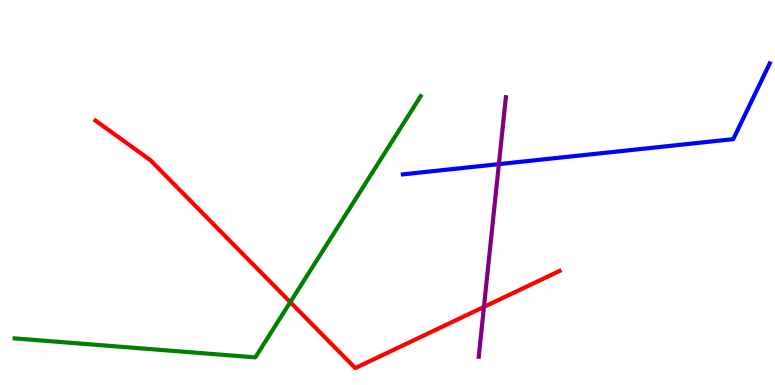[{'lines': ['blue', 'red'], 'intersections': []}, {'lines': ['green', 'red'], 'intersections': [{'x': 3.75, 'y': 2.15}]}, {'lines': ['purple', 'red'], 'intersections': [{'x': 6.24, 'y': 2.03}]}, {'lines': ['blue', 'green'], 'intersections': []}, {'lines': ['blue', 'purple'], 'intersections': [{'x': 6.44, 'y': 5.74}]}, {'lines': ['green', 'purple'], 'intersections': []}]